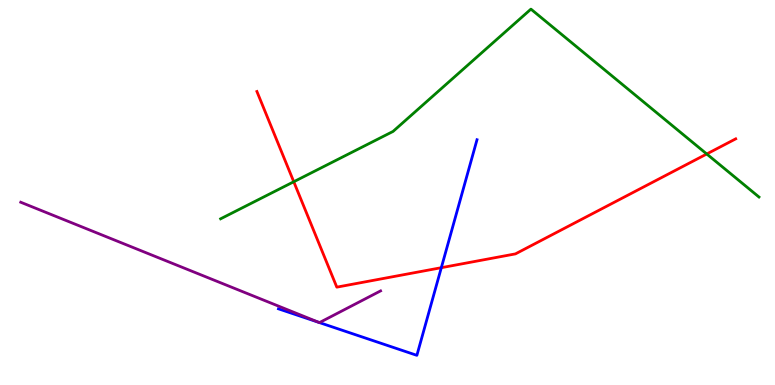[{'lines': ['blue', 'red'], 'intersections': [{'x': 5.69, 'y': 3.05}]}, {'lines': ['green', 'red'], 'intersections': [{'x': 3.79, 'y': 5.28}, {'x': 9.12, 'y': 6.0}]}, {'lines': ['purple', 'red'], 'intersections': []}, {'lines': ['blue', 'green'], 'intersections': []}, {'lines': ['blue', 'purple'], 'intersections': [{'x': 4.12, 'y': 1.62}, {'x': 4.12, 'y': 1.62}]}, {'lines': ['green', 'purple'], 'intersections': []}]